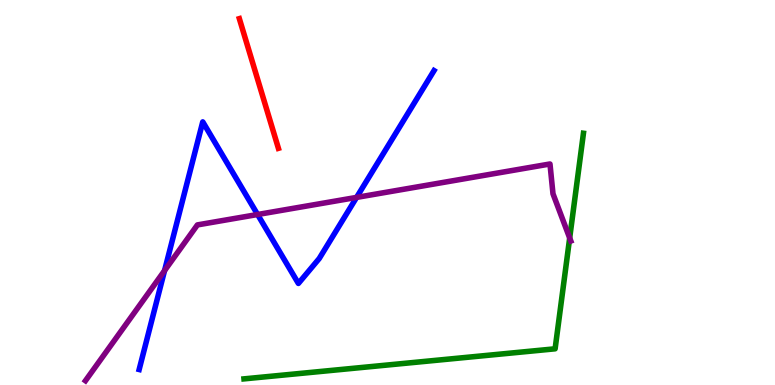[{'lines': ['blue', 'red'], 'intersections': []}, {'lines': ['green', 'red'], 'intersections': []}, {'lines': ['purple', 'red'], 'intersections': []}, {'lines': ['blue', 'green'], 'intersections': []}, {'lines': ['blue', 'purple'], 'intersections': [{'x': 2.12, 'y': 2.97}, {'x': 3.32, 'y': 4.43}, {'x': 4.6, 'y': 4.87}]}, {'lines': ['green', 'purple'], 'intersections': [{'x': 7.35, 'y': 3.82}]}]